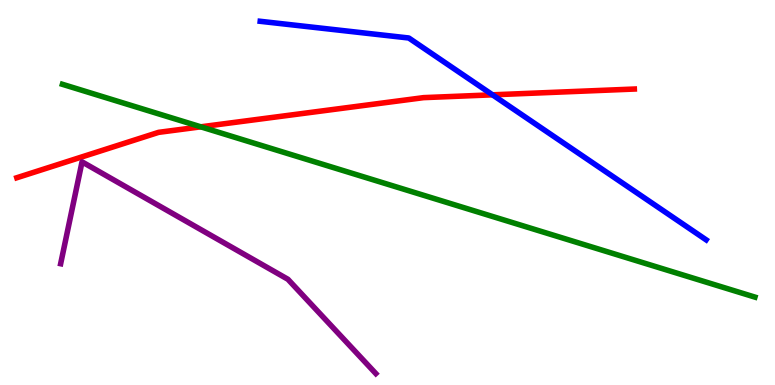[{'lines': ['blue', 'red'], 'intersections': [{'x': 6.35, 'y': 7.54}]}, {'lines': ['green', 'red'], 'intersections': [{'x': 2.59, 'y': 6.71}]}, {'lines': ['purple', 'red'], 'intersections': []}, {'lines': ['blue', 'green'], 'intersections': []}, {'lines': ['blue', 'purple'], 'intersections': []}, {'lines': ['green', 'purple'], 'intersections': []}]